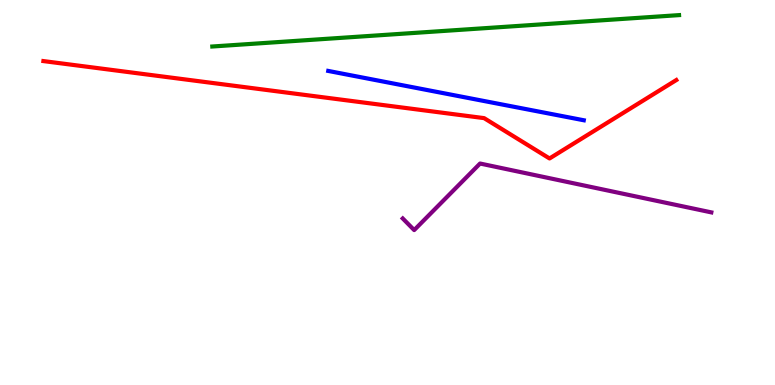[{'lines': ['blue', 'red'], 'intersections': []}, {'lines': ['green', 'red'], 'intersections': []}, {'lines': ['purple', 'red'], 'intersections': []}, {'lines': ['blue', 'green'], 'intersections': []}, {'lines': ['blue', 'purple'], 'intersections': []}, {'lines': ['green', 'purple'], 'intersections': []}]